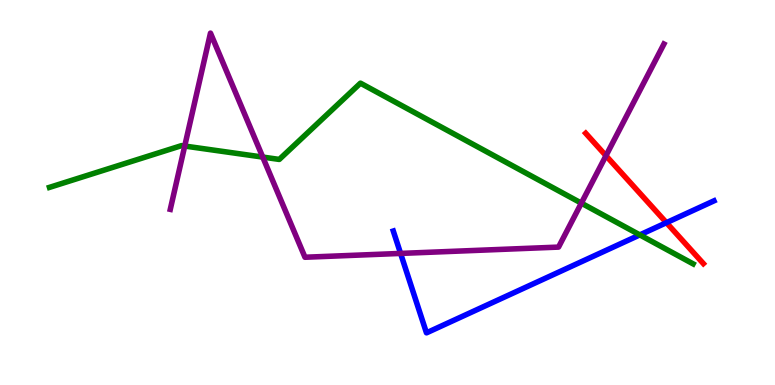[{'lines': ['blue', 'red'], 'intersections': [{'x': 8.6, 'y': 4.22}]}, {'lines': ['green', 'red'], 'intersections': []}, {'lines': ['purple', 'red'], 'intersections': [{'x': 7.82, 'y': 5.96}]}, {'lines': ['blue', 'green'], 'intersections': [{'x': 8.26, 'y': 3.9}]}, {'lines': ['blue', 'purple'], 'intersections': [{'x': 5.17, 'y': 3.42}]}, {'lines': ['green', 'purple'], 'intersections': [{'x': 2.38, 'y': 6.21}, {'x': 3.39, 'y': 5.92}, {'x': 7.5, 'y': 4.72}]}]